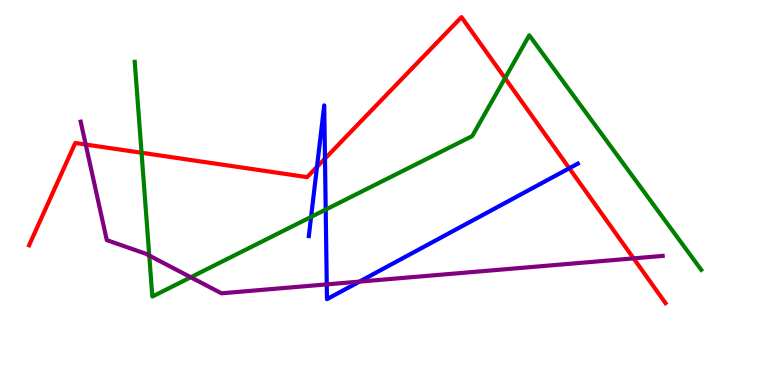[{'lines': ['blue', 'red'], 'intersections': [{'x': 4.09, 'y': 5.67}, {'x': 4.19, 'y': 5.88}, {'x': 7.35, 'y': 5.63}]}, {'lines': ['green', 'red'], 'intersections': [{'x': 1.83, 'y': 6.03}, {'x': 6.52, 'y': 7.97}]}, {'lines': ['purple', 'red'], 'intersections': [{'x': 1.11, 'y': 6.25}, {'x': 8.18, 'y': 3.29}]}, {'lines': ['blue', 'green'], 'intersections': [{'x': 4.01, 'y': 4.37}, {'x': 4.2, 'y': 4.56}]}, {'lines': ['blue', 'purple'], 'intersections': [{'x': 4.22, 'y': 2.61}, {'x': 4.64, 'y': 2.69}]}, {'lines': ['green', 'purple'], 'intersections': [{'x': 1.93, 'y': 3.36}, {'x': 2.46, 'y': 2.8}]}]